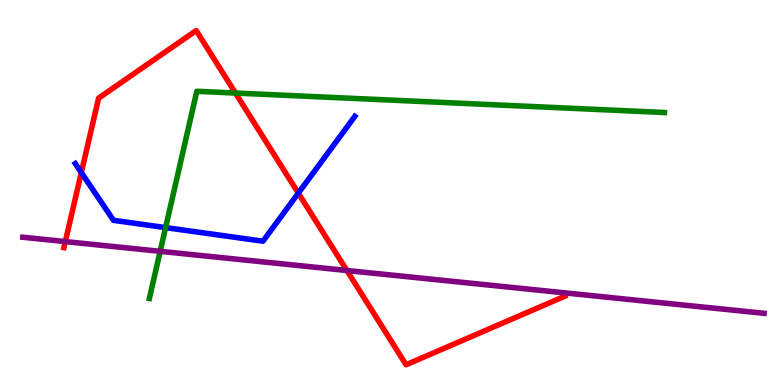[{'lines': ['blue', 'red'], 'intersections': [{'x': 1.05, 'y': 5.52}, {'x': 3.85, 'y': 4.98}]}, {'lines': ['green', 'red'], 'intersections': [{'x': 3.04, 'y': 7.58}]}, {'lines': ['purple', 'red'], 'intersections': [{'x': 0.843, 'y': 3.72}, {'x': 4.48, 'y': 2.97}]}, {'lines': ['blue', 'green'], 'intersections': [{'x': 2.14, 'y': 4.09}]}, {'lines': ['blue', 'purple'], 'intersections': []}, {'lines': ['green', 'purple'], 'intersections': [{'x': 2.07, 'y': 3.47}]}]